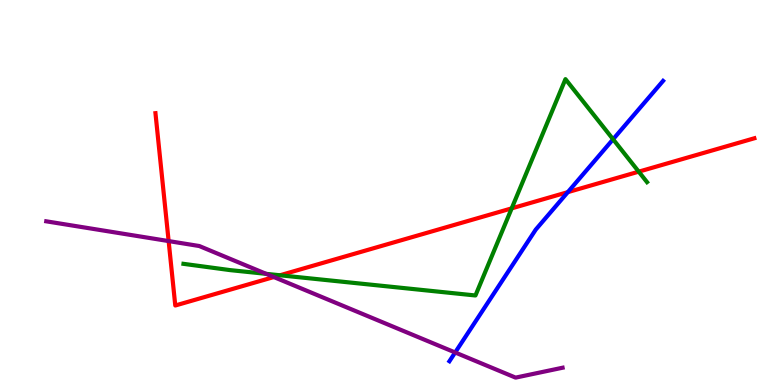[{'lines': ['blue', 'red'], 'intersections': [{'x': 7.33, 'y': 5.01}]}, {'lines': ['green', 'red'], 'intersections': [{'x': 3.61, 'y': 2.85}, {'x': 6.6, 'y': 4.59}, {'x': 8.24, 'y': 5.54}]}, {'lines': ['purple', 'red'], 'intersections': [{'x': 2.18, 'y': 3.74}, {'x': 3.53, 'y': 2.8}]}, {'lines': ['blue', 'green'], 'intersections': [{'x': 7.91, 'y': 6.38}]}, {'lines': ['blue', 'purple'], 'intersections': [{'x': 5.87, 'y': 0.845}]}, {'lines': ['green', 'purple'], 'intersections': [{'x': 3.43, 'y': 2.89}]}]